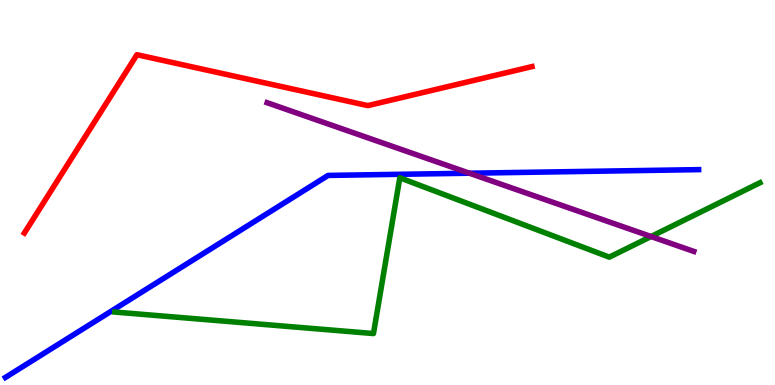[{'lines': ['blue', 'red'], 'intersections': []}, {'lines': ['green', 'red'], 'intersections': []}, {'lines': ['purple', 'red'], 'intersections': []}, {'lines': ['blue', 'green'], 'intersections': []}, {'lines': ['blue', 'purple'], 'intersections': [{'x': 6.06, 'y': 5.5}]}, {'lines': ['green', 'purple'], 'intersections': [{'x': 8.4, 'y': 3.86}]}]